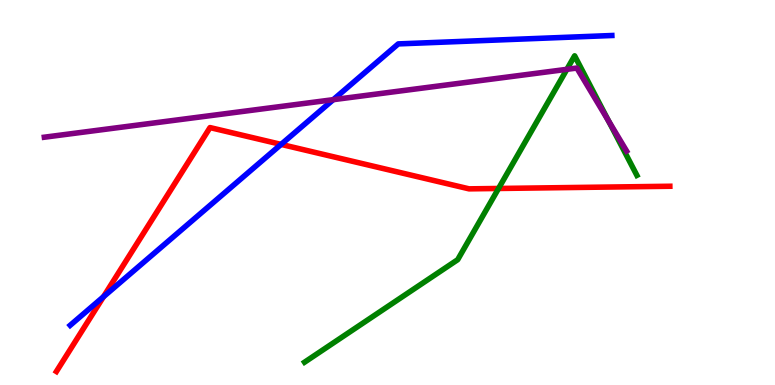[{'lines': ['blue', 'red'], 'intersections': [{'x': 1.34, 'y': 2.29}, {'x': 3.63, 'y': 6.25}]}, {'lines': ['green', 'red'], 'intersections': [{'x': 6.43, 'y': 5.1}]}, {'lines': ['purple', 'red'], 'intersections': []}, {'lines': ['blue', 'green'], 'intersections': []}, {'lines': ['blue', 'purple'], 'intersections': [{'x': 4.3, 'y': 7.41}]}, {'lines': ['green', 'purple'], 'intersections': [{'x': 7.31, 'y': 8.2}, {'x': 7.85, 'y': 6.86}]}]